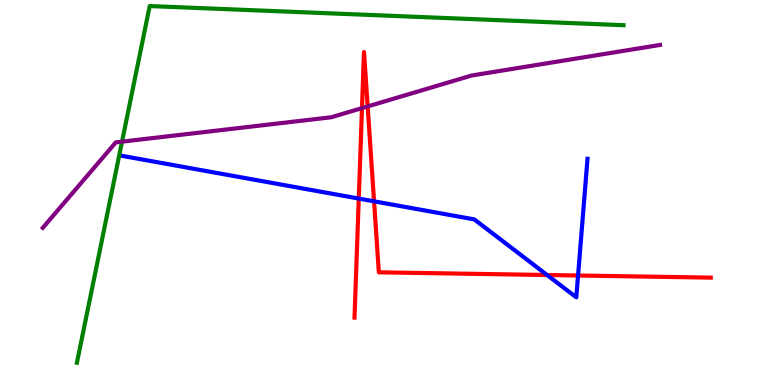[{'lines': ['blue', 'red'], 'intersections': [{'x': 4.63, 'y': 4.84}, {'x': 4.83, 'y': 4.77}, {'x': 7.06, 'y': 2.86}, {'x': 7.46, 'y': 2.84}]}, {'lines': ['green', 'red'], 'intersections': []}, {'lines': ['purple', 'red'], 'intersections': [{'x': 4.67, 'y': 7.19}, {'x': 4.74, 'y': 7.24}]}, {'lines': ['blue', 'green'], 'intersections': []}, {'lines': ['blue', 'purple'], 'intersections': []}, {'lines': ['green', 'purple'], 'intersections': [{'x': 1.57, 'y': 6.32}]}]